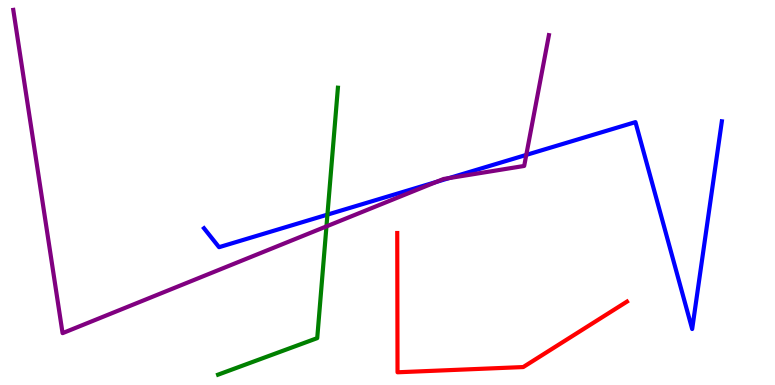[{'lines': ['blue', 'red'], 'intersections': []}, {'lines': ['green', 'red'], 'intersections': []}, {'lines': ['purple', 'red'], 'intersections': []}, {'lines': ['blue', 'green'], 'intersections': [{'x': 4.22, 'y': 4.43}]}, {'lines': ['blue', 'purple'], 'intersections': [{'x': 5.63, 'y': 5.28}, {'x': 5.79, 'y': 5.37}, {'x': 6.79, 'y': 5.98}]}, {'lines': ['green', 'purple'], 'intersections': [{'x': 4.21, 'y': 4.12}]}]